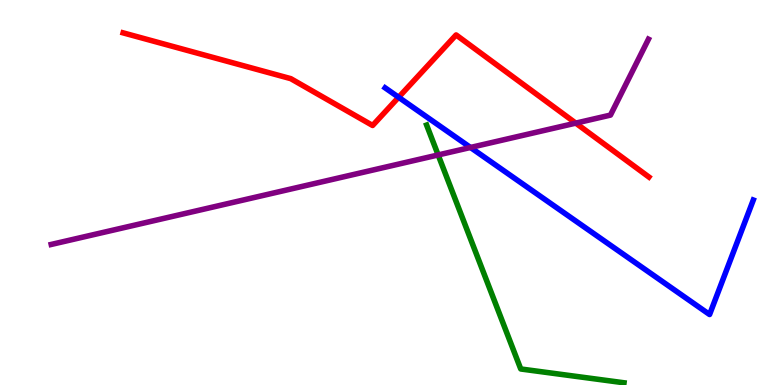[{'lines': ['blue', 'red'], 'intersections': [{'x': 5.14, 'y': 7.47}]}, {'lines': ['green', 'red'], 'intersections': []}, {'lines': ['purple', 'red'], 'intersections': [{'x': 7.43, 'y': 6.8}]}, {'lines': ['blue', 'green'], 'intersections': []}, {'lines': ['blue', 'purple'], 'intersections': [{'x': 6.07, 'y': 6.17}]}, {'lines': ['green', 'purple'], 'intersections': [{'x': 5.65, 'y': 5.98}]}]